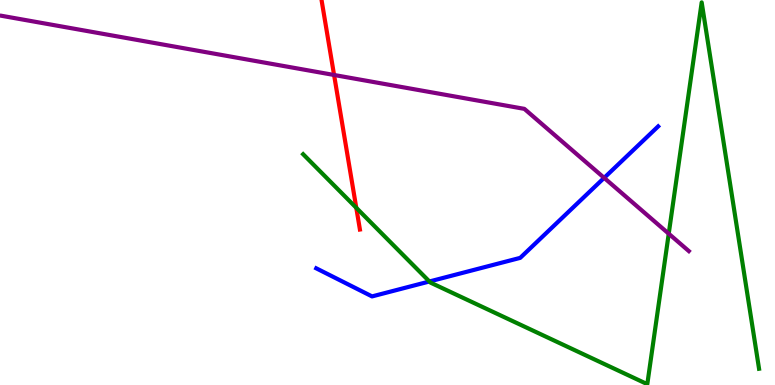[{'lines': ['blue', 'red'], 'intersections': []}, {'lines': ['green', 'red'], 'intersections': [{'x': 4.6, 'y': 4.6}]}, {'lines': ['purple', 'red'], 'intersections': [{'x': 4.31, 'y': 8.05}]}, {'lines': ['blue', 'green'], 'intersections': [{'x': 5.54, 'y': 2.69}]}, {'lines': ['blue', 'purple'], 'intersections': [{'x': 7.8, 'y': 5.38}]}, {'lines': ['green', 'purple'], 'intersections': [{'x': 8.63, 'y': 3.93}]}]